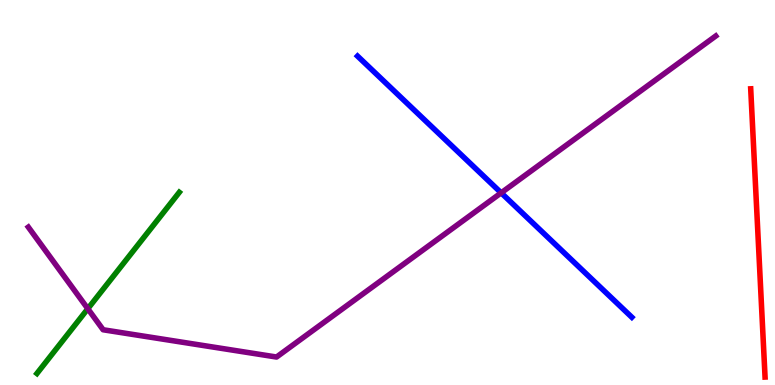[{'lines': ['blue', 'red'], 'intersections': []}, {'lines': ['green', 'red'], 'intersections': []}, {'lines': ['purple', 'red'], 'intersections': []}, {'lines': ['blue', 'green'], 'intersections': []}, {'lines': ['blue', 'purple'], 'intersections': [{'x': 6.47, 'y': 4.99}]}, {'lines': ['green', 'purple'], 'intersections': [{'x': 1.13, 'y': 1.98}]}]